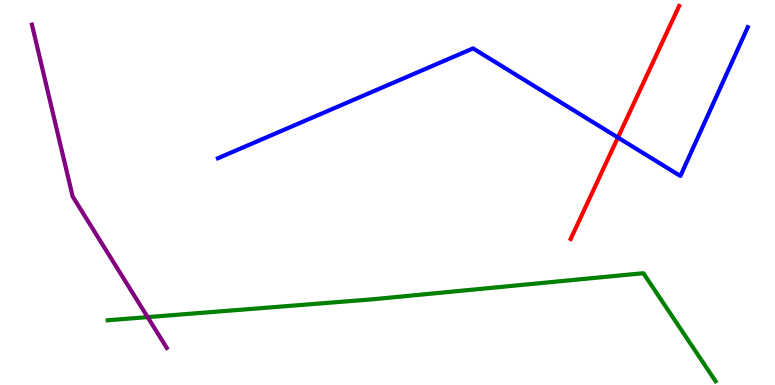[{'lines': ['blue', 'red'], 'intersections': [{'x': 7.97, 'y': 6.43}]}, {'lines': ['green', 'red'], 'intersections': []}, {'lines': ['purple', 'red'], 'intersections': []}, {'lines': ['blue', 'green'], 'intersections': []}, {'lines': ['blue', 'purple'], 'intersections': []}, {'lines': ['green', 'purple'], 'intersections': [{'x': 1.9, 'y': 1.76}]}]